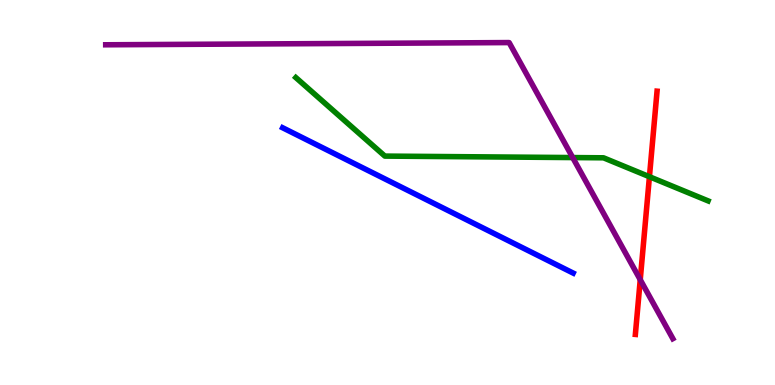[{'lines': ['blue', 'red'], 'intersections': []}, {'lines': ['green', 'red'], 'intersections': [{'x': 8.38, 'y': 5.41}]}, {'lines': ['purple', 'red'], 'intersections': [{'x': 8.26, 'y': 2.73}]}, {'lines': ['blue', 'green'], 'intersections': []}, {'lines': ['blue', 'purple'], 'intersections': []}, {'lines': ['green', 'purple'], 'intersections': [{'x': 7.39, 'y': 5.91}]}]